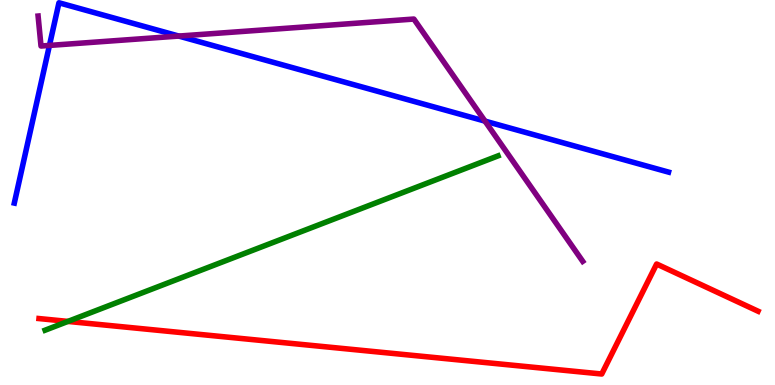[{'lines': ['blue', 'red'], 'intersections': []}, {'lines': ['green', 'red'], 'intersections': [{'x': 0.877, 'y': 1.65}]}, {'lines': ['purple', 'red'], 'intersections': []}, {'lines': ['blue', 'green'], 'intersections': []}, {'lines': ['blue', 'purple'], 'intersections': [{'x': 0.638, 'y': 8.82}, {'x': 2.31, 'y': 9.06}, {'x': 6.26, 'y': 6.85}]}, {'lines': ['green', 'purple'], 'intersections': []}]